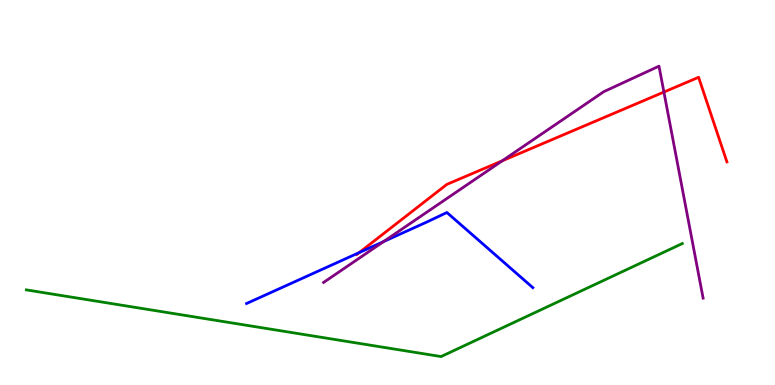[{'lines': ['blue', 'red'], 'intersections': [{'x': 4.64, 'y': 3.44}]}, {'lines': ['green', 'red'], 'intersections': []}, {'lines': ['purple', 'red'], 'intersections': [{'x': 6.48, 'y': 5.82}, {'x': 8.57, 'y': 7.61}]}, {'lines': ['blue', 'green'], 'intersections': []}, {'lines': ['blue', 'purple'], 'intersections': [{'x': 4.95, 'y': 3.73}]}, {'lines': ['green', 'purple'], 'intersections': []}]